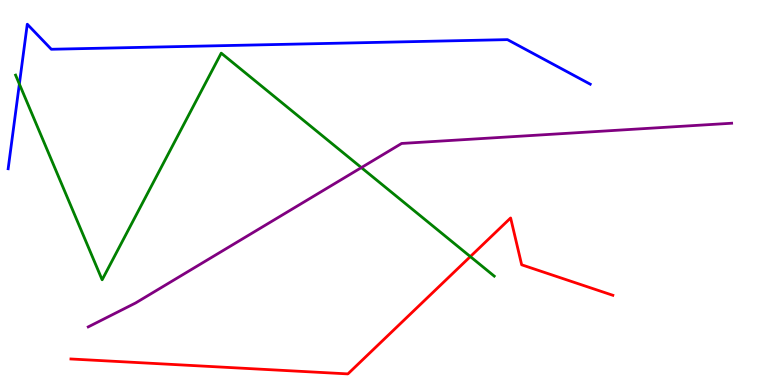[{'lines': ['blue', 'red'], 'intersections': []}, {'lines': ['green', 'red'], 'intersections': [{'x': 6.07, 'y': 3.34}]}, {'lines': ['purple', 'red'], 'intersections': []}, {'lines': ['blue', 'green'], 'intersections': [{'x': 0.25, 'y': 7.82}]}, {'lines': ['blue', 'purple'], 'intersections': []}, {'lines': ['green', 'purple'], 'intersections': [{'x': 4.66, 'y': 5.65}]}]